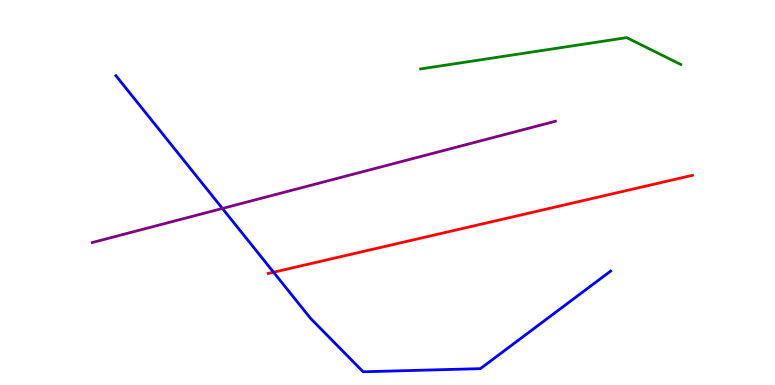[{'lines': ['blue', 'red'], 'intersections': [{'x': 3.53, 'y': 2.93}]}, {'lines': ['green', 'red'], 'intersections': []}, {'lines': ['purple', 'red'], 'intersections': []}, {'lines': ['blue', 'green'], 'intersections': []}, {'lines': ['blue', 'purple'], 'intersections': [{'x': 2.87, 'y': 4.59}]}, {'lines': ['green', 'purple'], 'intersections': []}]